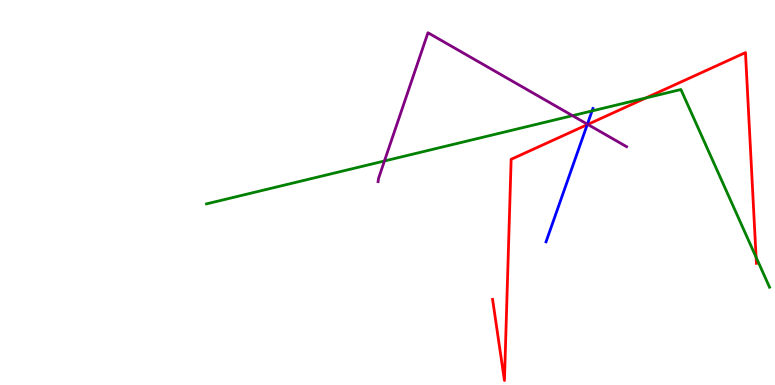[{'lines': ['blue', 'red'], 'intersections': [{'x': 7.58, 'y': 6.76}]}, {'lines': ['green', 'red'], 'intersections': [{'x': 8.33, 'y': 7.46}, {'x': 9.76, 'y': 3.32}]}, {'lines': ['purple', 'red'], 'intersections': [{'x': 7.58, 'y': 6.77}]}, {'lines': ['blue', 'green'], 'intersections': [{'x': 7.64, 'y': 7.12}]}, {'lines': ['blue', 'purple'], 'intersections': [{'x': 7.58, 'y': 6.77}]}, {'lines': ['green', 'purple'], 'intersections': [{'x': 4.96, 'y': 5.82}, {'x': 7.39, 'y': 7.0}]}]